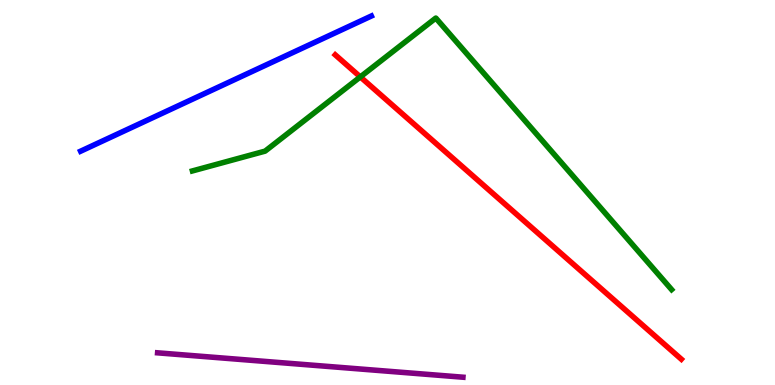[{'lines': ['blue', 'red'], 'intersections': []}, {'lines': ['green', 'red'], 'intersections': [{'x': 4.65, 'y': 8.0}]}, {'lines': ['purple', 'red'], 'intersections': []}, {'lines': ['blue', 'green'], 'intersections': []}, {'lines': ['blue', 'purple'], 'intersections': []}, {'lines': ['green', 'purple'], 'intersections': []}]